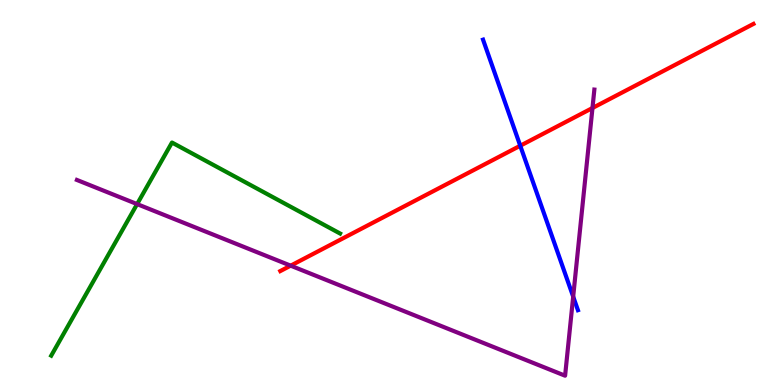[{'lines': ['blue', 'red'], 'intersections': [{'x': 6.71, 'y': 6.21}]}, {'lines': ['green', 'red'], 'intersections': []}, {'lines': ['purple', 'red'], 'intersections': [{'x': 3.75, 'y': 3.1}, {'x': 7.64, 'y': 7.19}]}, {'lines': ['blue', 'green'], 'intersections': []}, {'lines': ['blue', 'purple'], 'intersections': [{'x': 7.4, 'y': 2.3}]}, {'lines': ['green', 'purple'], 'intersections': [{'x': 1.77, 'y': 4.7}]}]